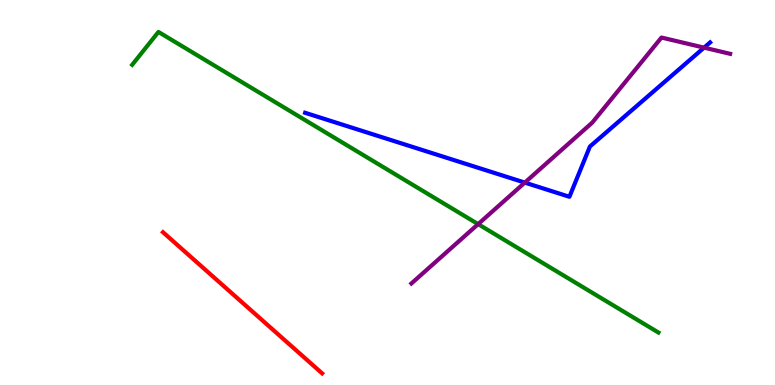[{'lines': ['blue', 'red'], 'intersections': []}, {'lines': ['green', 'red'], 'intersections': []}, {'lines': ['purple', 'red'], 'intersections': []}, {'lines': ['blue', 'green'], 'intersections': []}, {'lines': ['blue', 'purple'], 'intersections': [{'x': 6.77, 'y': 5.26}, {'x': 9.08, 'y': 8.76}]}, {'lines': ['green', 'purple'], 'intersections': [{'x': 6.17, 'y': 4.18}]}]